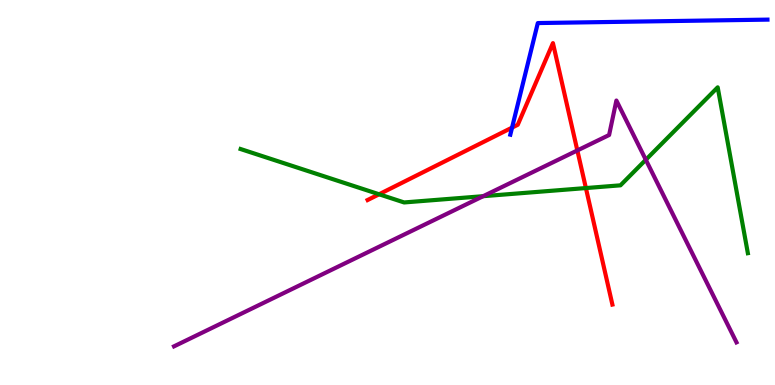[{'lines': ['blue', 'red'], 'intersections': [{'x': 6.61, 'y': 6.69}]}, {'lines': ['green', 'red'], 'intersections': [{'x': 4.89, 'y': 4.95}, {'x': 7.56, 'y': 5.12}]}, {'lines': ['purple', 'red'], 'intersections': [{'x': 7.45, 'y': 6.09}]}, {'lines': ['blue', 'green'], 'intersections': []}, {'lines': ['blue', 'purple'], 'intersections': []}, {'lines': ['green', 'purple'], 'intersections': [{'x': 6.23, 'y': 4.9}, {'x': 8.33, 'y': 5.85}]}]